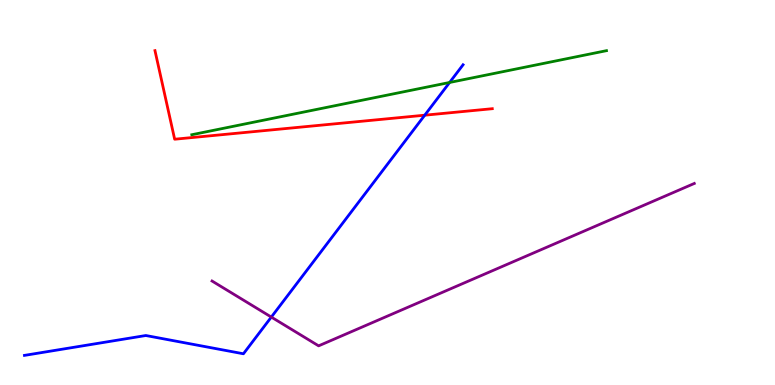[{'lines': ['blue', 'red'], 'intersections': [{'x': 5.48, 'y': 7.01}]}, {'lines': ['green', 'red'], 'intersections': []}, {'lines': ['purple', 'red'], 'intersections': []}, {'lines': ['blue', 'green'], 'intersections': [{'x': 5.8, 'y': 7.86}]}, {'lines': ['blue', 'purple'], 'intersections': [{'x': 3.5, 'y': 1.76}]}, {'lines': ['green', 'purple'], 'intersections': []}]